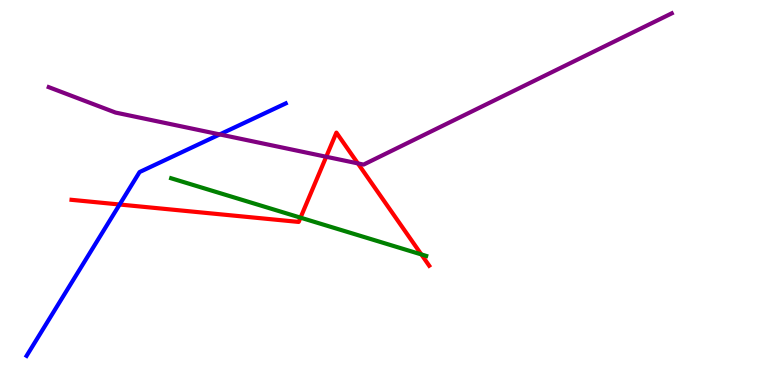[{'lines': ['blue', 'red'], 'intersections': [{'x': 1.54, 'y': 4.69}]}, {'lines': ['green', 'red'], 'intersections': [{'x': 3.88, 'y': 4.35}, {'x': 5.44, 'y': 3.39}]}, {'lines': ['purple', 'red'], 'intersections': [{'x': 4.21, 'y': 5.93}, {'x': 4.62, 'y': 5.76}]}, {'lines': ['blue', 'green'], 'intersections': []}, {'lines': ['blue', 'purple'], 'intersections': [{'x': 2.83, 'y': 6.51}]}, {'lines': ['green', 'purple'], 'intersections': []}]